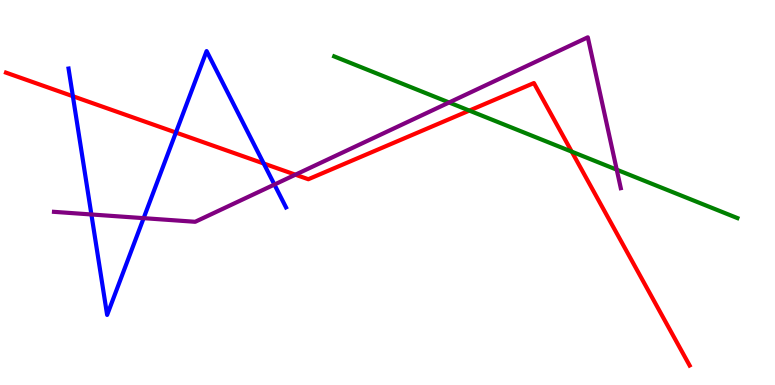[{'lines': ['blue', 'red'], 'intersections': [{'x': 0.94, 'y': 7.5}, {'x': 2.27, 'y': 6.56}, {'x': 3.4, 'y': 5.75}]}, {'lines': ['green', 'red'], 'intersections': [{'x': 6.06, 'y': 7.13}, {'x': 7.38, 'y': 6.06}]}, {'lines': ['purple', 'red'], 'intersections': [{'x': 3.81, 'y': 5.46}]}, {'lines': ['blue', 'green'], 'intersections': []}, {'lines': ['blue', 'purple'], 'intersections': [{'x': 1.18, 'y': 4.43}, {'x': 1.85, 'y': 4.33}, {'x': 3.54, 'y': 5.21}]}, {'lines': ['green', 'purple'], 'intersections': [{'x': 5.79, 'y': 7.34}, {'x': 7.96, 'y': 5.59}]}]